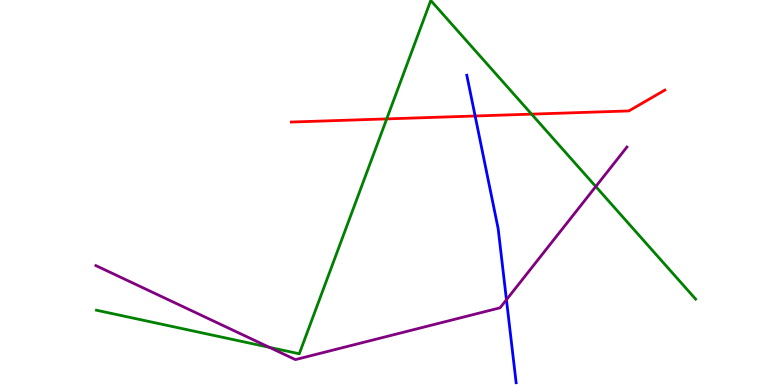[{'lines': ['blue', 'red'], 'intersections': [{'x': 6.13, 'y': 6.99}]}, {'lines': ['green', 'red'], 'intersections': [{'x': 4.99, 'y': 6.91}, {'x': 6.86, 'y': 7.04}]}, {'lines': ['purple', 'red'], 'intersections': []}, {'lines': ['blue', 'green'], 'intersections': []}, {'lines': ['blue', 'purple'], 'intersections': [{'x': 6.53, 'y': 2.21}]}, {'lines': ['green', 'purple'], 'intersections': [{'x': 3.48, 'y': 0.978}, {'x': 7.69, 'y': 5.15}]}]